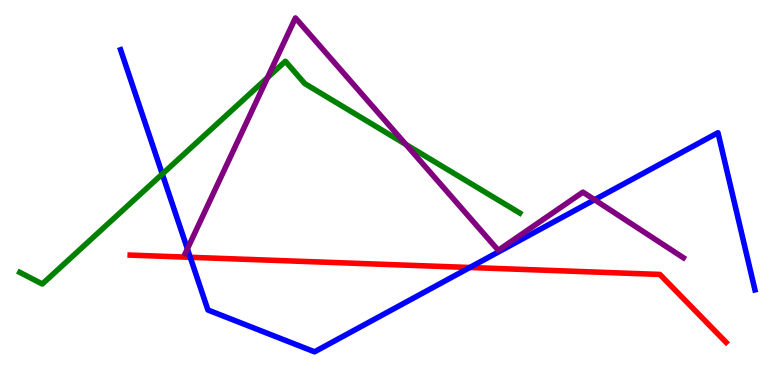[{'lines': ['blue', 'red'], 'intersections': [{'x': 2.45, 'y': 3.32}, {'x': 6.06, 'y': 3.05}]}, {'lines': ['green', 'red'], 'intersections': []}, {'lines': ['purple', 'red'], 'intersections': []}, {'lines': ['blue', 'green'], 'intersections': [{'x': 2.09, 'y': 5.48}]}, {'lines': ['blue', 'purple'], 'intersections': [{'x': 2.42, 'y': 3.54}, {'x': 7.67, 'y': 4.81}]}, {'lines': ['green', 'purple'], 'intersections': [{'x': 3.45, 'y': 7.98}, {'x': 5.24, 'y': 6.25}]}]